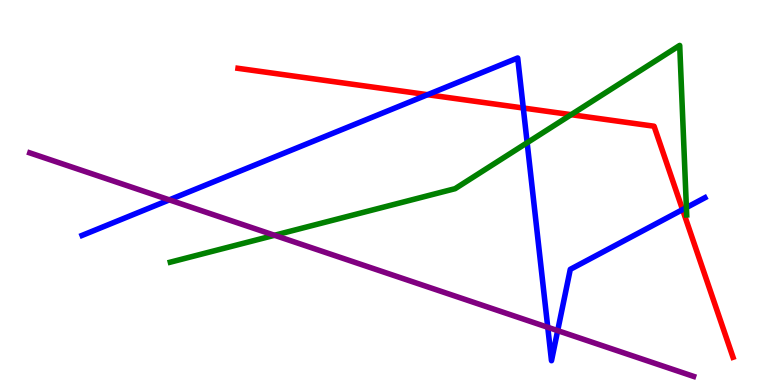[{'lines': ['blue', 'red'], 'intersections': [{'x': 5.52, 'y': 7.54}, {'x': 6.75, 'y': 7.19}, {'x': 8.81, 'y': 4.56}]}, {'lines': ['green', 'red'], 'intersections': [{'x': 7.37, 'y': 7.02}]}, {'lines': ['purple', 'red'], 'intersections': []}, {'lines': ['blue', 'green'], 'intersections': [{'x': 6.8, 'y': 6.29}, {'x': 8.86, 'y': 4.61}]}, {'lines': ['blue', 'purple'], 'intersections': [{'x': 2.18, 'y': 4.81}, {'x': 7.07, 'y': 1.5}, {'x': 7.2, 'y': 1.41}]}, {'lines': ['green', 'purple'], 'intersections': [{'x': 3.54, 'y': 3.89}]}]